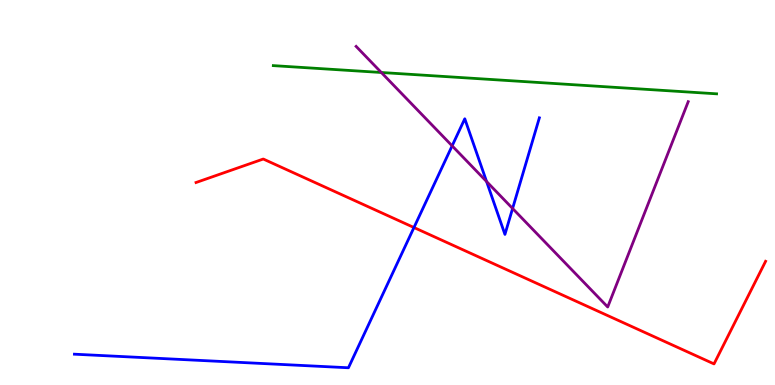[{'lines': ['blue', 'red'], 'intersections': [{'x': 5.34, 'y': 4.09}]}, {'lines': ['green', 'red'], 'intersections': []}, {'lines': ['purple', 'red'], 'intersections': []}, {'lines': ['blue', 'green'], 'intersections': []}, {'lines': ['blue', 'purple'], 'intersections': [{'x': 5.83, 'y': 6.21}, {'x': 6.28, 'y': 5.29}, {'x': 6.61, 'y': 4.59}]}, {'lines': ['green', 'purple'], 'intersections': [{'x': 4.92, 'y': 8.12}]}]